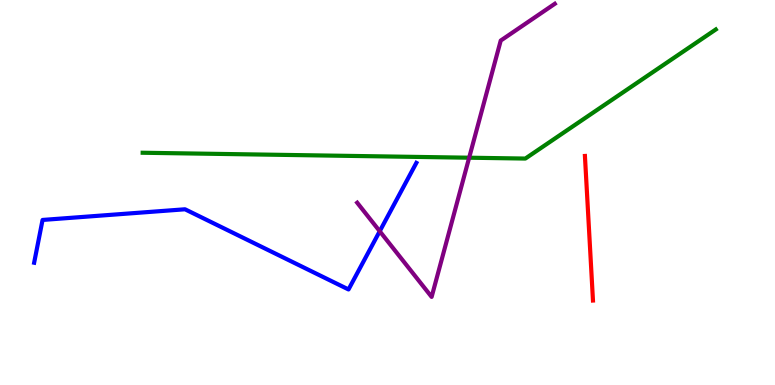[{'lines': ['blue', 'red'], 'intersections': []}, {'lines': ['green', 'red'], 'intersections': []}, {'lines': ['purple', 'red'], 'intersections': []}, {'lines': ['blue', 'green'], 'intersections': []}, {'lines': ['blue', 'purple'], 'intersections': [{'x': 4.9, 'y': 3.99}]}, {'lines': ['green', 'purple'], 'intersections': [{'x': 6.05, 'y': 5.9}]}]